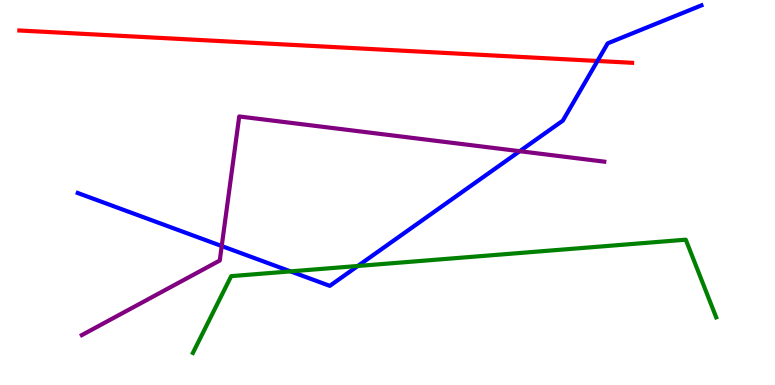[{'lines': ['blue', 'red'], 'intersections': [{'x': 7.71, 'y': 8.42}]}, {'lines': ['green', 'red'], 'intersections': []}, {'lines': ['purple', 'red'], 'intersections': []}, {'lines': ['blue', 'green'], 'intersections': [{'x': 3.75, 'y': 2.95}, {'x': 4.62, 'y': 3.09}]}, {'lines': ['blue', 'purple'], 'intersections': [{'x': 2.86, 'y': 3.61}, {'x': 6.71, 'y': 6.07}]}, {'lines': ['green', 'purple'], 'intersections': []}]